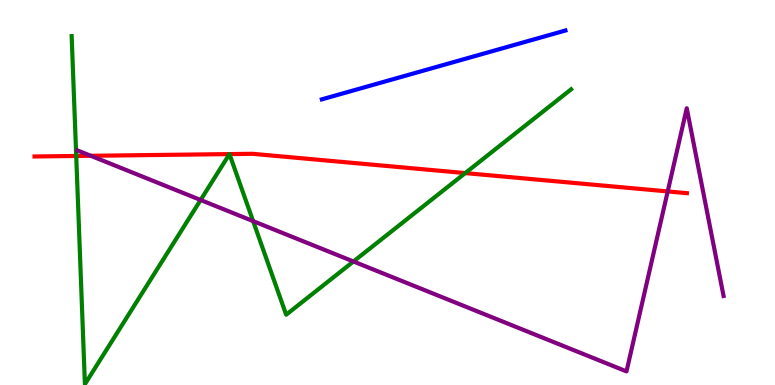[{'lines': ['blue', 'red'], 'intersections': []}, {'lines': ['green', 'red'], 'intersections': [{'x': 0.984, 'y': 5.95}, {'x': 6.0, 'y': 5.5}]}, {'lines': ['purple', 'red'], 'intersections': [{'x': 1.17, 'y': 5.95}, {'x': 8.62, 'y': 5.03}]}, {'lines': ['blue', 'green'], 'intersections': []}, {'lines': ['blue', 'purple'], 'intersections': []}, {'lines': ['green', 'purple'], 'intersections': [{'x': 2.59, 'y': 4.81}, {'x': 3.27, 'y': 4.26}, {'x': 4.56, 'y': 3.21}]}]